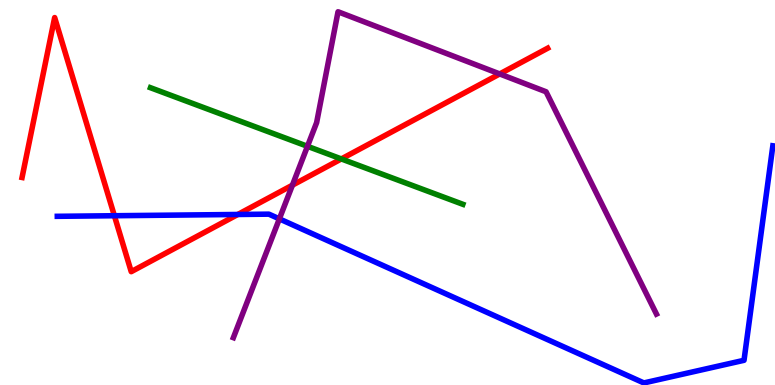[{'lines': ['blue', 'red'], 'intersections': [{'x': 1.48, 'y': 4.4}, {'x': 3.07, 'y': 4.43}]}, {'lines': ['green', 'red'], 'intersections': [{'x': 4.4, 'y': 5.87}]}, {'lines': ['purple', 'red'], 'intersections': [{'x': 3.77, 'y': 5.19}, {'x': 6.45, 'y': 8.08}]}, {'lines': ['blue', 'green'], 'intersections': []}, {'lines': ['blue', 'purple'], 'intersections': [{'x': 3.6, 'y': 4.32}]}, {'lines': ['green', 'purple'], 'intersections': [{'x': 3.97, 'y': 6.2}]}]